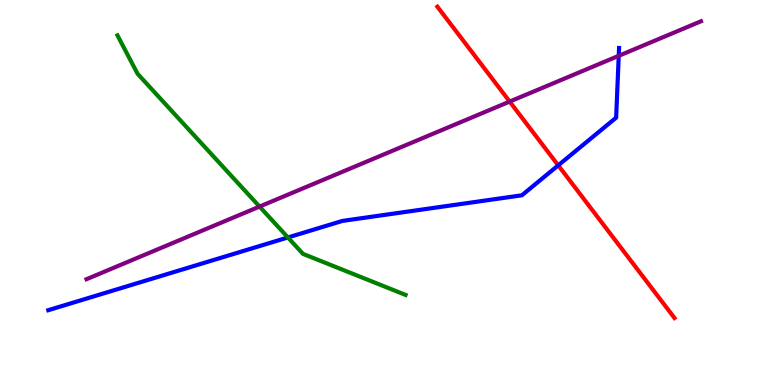[{'lines': ['blue', 'red'], 'intersections': [{'x': 7.2, 'y': 5.71}]}, {'lines': ['green', 'red'], 'intersections': []}, {'lines': ['purple', 'red'], 'intersections': [{'x': 6.58, 'y': 7.36}]}, {'lines': ['blue', 'green'], 'intersections': [{'x': 3.71, 'y': 3.83}]}, {'lines': ['blue', 'purple'], 'intersections': [{'x': 7.98, 'y': 8.55}]}, {'lines': ['green', 'purple'], 'intersections': [{'x': 3.35, 'y': 4.63}]}]